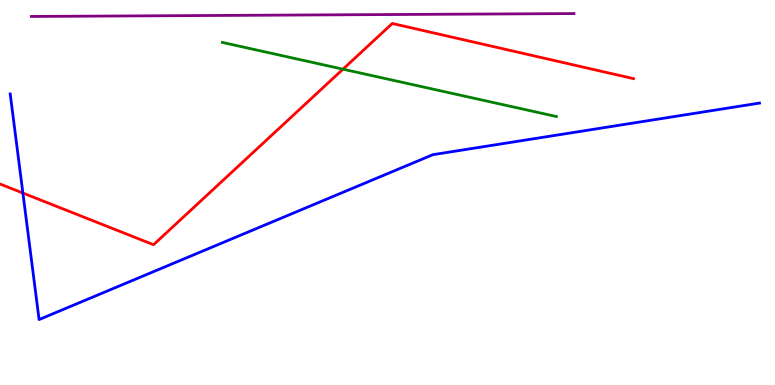[{'lines': ['blue', 'red'], 'intersections': [{'x': 0.295, 'y': 4.99}]}, {'lines': ['green', 'red'], 'intersections': [{'x': 4.43, 'y': 8.2}]}, {'lines': ['purple', 'red'], 'intersections': []}, {'lines': ['blue', 'green'], 'intersections': []}, {'lines': ['blue', 'purple'], 'intersections': []}, {'lines': ['green', 'purple'], 'intersections': []}]